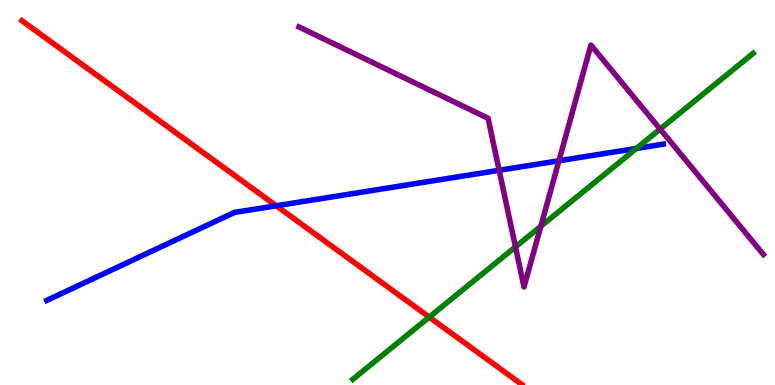[{'lines': ['blue', 'red'], 'intersections': [{'x': 3.56, 'y': 4.66}]}, {'lines': ['green', 'red'], 'intersections': [{'x': 5.54, 'y': 1.76}]}, {'lines': ['purple', 'red'], 'intersections': []}, {'lines': ['blue', 'green'], 'intersections': [{'x': 8.21, 'y': 6.14}]}, {'lines': ['blue', 'purple'], 'intersections': [{'x': 6.44, 'y': 5.58}, {'x': 7.21, 'y': 5.82}]}, {'lines': ['green', 'purple'], 'intersections': [{'x': 6.65, 'y': 3.59}, {'x': 6.98, 'y': 4.12}, {'x': 8.52, 'y': 6.65}]}]